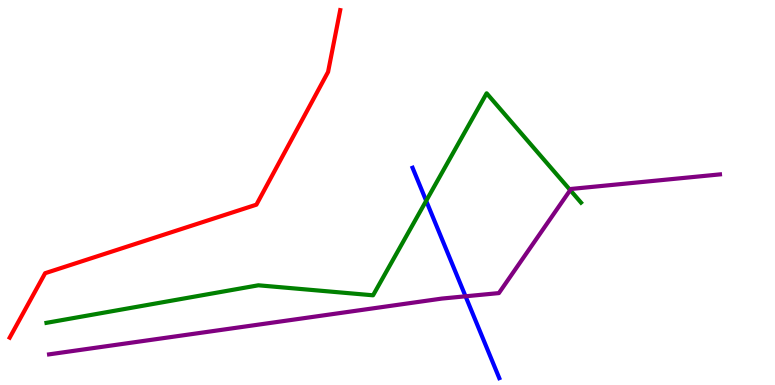[{'lines': ['blue', 'red'], 'intersections': []}, {'lines': ['green', 'red'], 'intersections': []}, {'lines': ['purple', 'red'], 'intersections': []}, {'lines': ['blue', 'green'], 'intersections': [{'x': 5.5, 'y': 4.78}]}, {'lines': ['blue', 'purple'], 'intersections': [{'x': 6.01, 'y': 2.3}]}, {'lines': ['green', 'purple'], 'intersections': [{'x': 7.36, 'y': 5.06}]}]